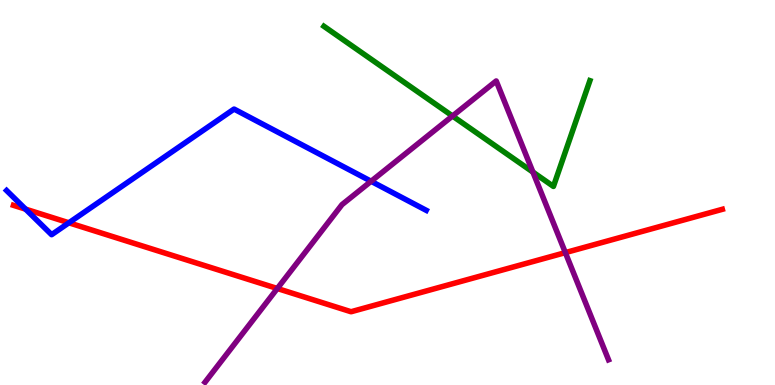[{'lines': ['blue', 'red'], 'intersections': [{'x': 0.33, 'y': 4.57}, {'x': 0.889, 'y': 4.21}]}, {'lines': ['green', 'red'], 'intersections': []}, {'lines': ['purple', 'red'], 'intersections': [{'x': 3.58, 'y': 2.51}, {'x': 7.29, 'y': 3.44}]}, {'lines': ['blue', 'green'], 'intersections': []}, {'lines': ['blue', 'purple'], 'intersections': [{'x': 4.79, 'y': 5.29}]}, {'lines': ['green', 'purple'], 'intersections': [{'x': 5.84, 'y': 6.99}, {'x': 6.88, 'y': 5.53}]}]